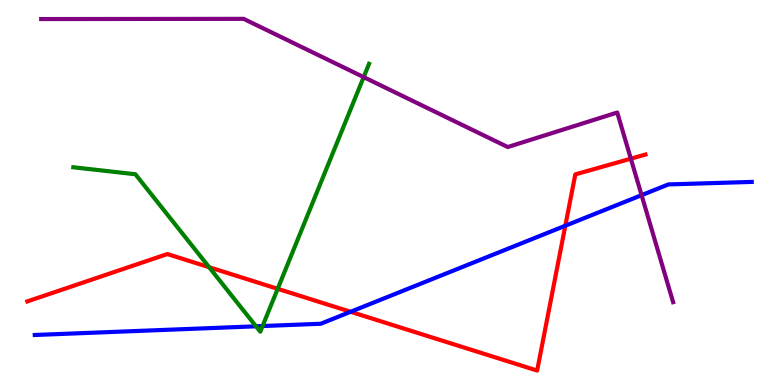[{'lines': ['blue', 'red'], 'intersections': [{'x': 4.52, 'y': 1.9}, {'x': 7.29, 'y': 4.14}]}, {'lines': ['green', 'red'], 'intersections': [{'x': 2.7, 'y': 3.06}, {'x': 3.58, 'y': 2.5}]}, {'lines': ['purple', 'red'], 'intersections': [{'x': 8.14, 'y': 5.88}]}, {'lines': ['blue', 'green'], 'intersections': [{'x': 3.3, 'y': 1.52}, {'x': 3.39, 'y': 1.53}]}, {'lines': ['blue', 'purple'], 'intersections': [{'x': 8.28, 'y': 4.93}]}, {'lines': ['green', 'purple'], 'intersections': [{'x': 4.69, 'y': 8.0}]}]